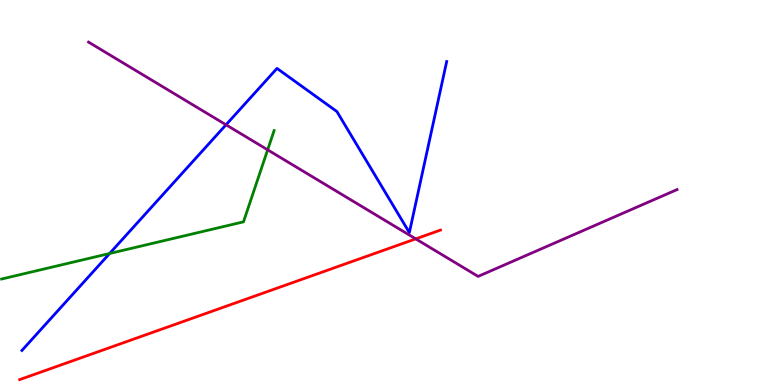[{'lines': ['blue', 'red'], 'intersections': []}, {'lines': ['green', 'red'], 'intersections': []}, {'lines': ['purple', 'red'], 'intersections': [{'x': 5.36, 'y': 3.8}]}, {'lines': ['blue', 'green'], 'intersections': [{'x': 1.41, 'y': 3.42}]}, {'lines': ['blue', 'purple'], 'intersections': [{'x': 2.92, 'y': 6.76}]}, {'lines': ['green', 'purple'], 'intersections': [{'x': 3.45, 'y': 6.11}]}]